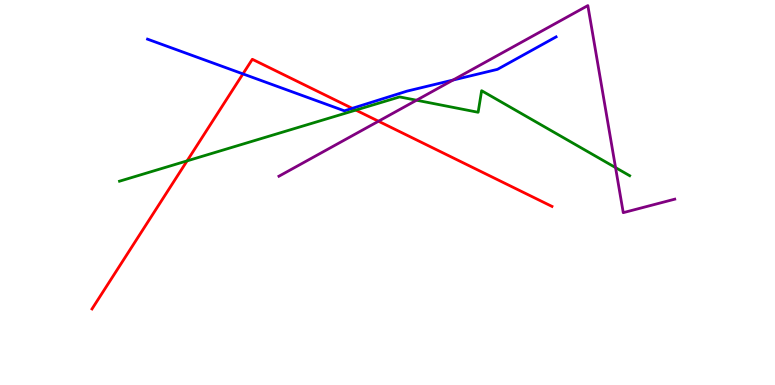[{'lines': ['blue', 'red'], 'intersections': [{'x': 3.13, 'y': 8.08}, {'x': 4.55, 'y': 7.19}]}, {'lines': ['green', 'red'], 'intersections': [{'x': 2.41, 'y': 5.82}, {'x': 4.59, 'y': 7.14}]}, {'lines': ['purple', 'red'], 'intersections': [{'x': 4.88, 'y': 6.85}]}, {'lines': ['blue', 'green'], 'intersections': []}, {'lines': ['blue', 'purple'], 'intersections': [{'x': 5.85, 'y': 7.92}]}, {'lines': ['green', 'purple'], 'intersections': [{'x': 5.37, 'y': 7.4}, {'x': 7.94, 'y': 5.65}]}]